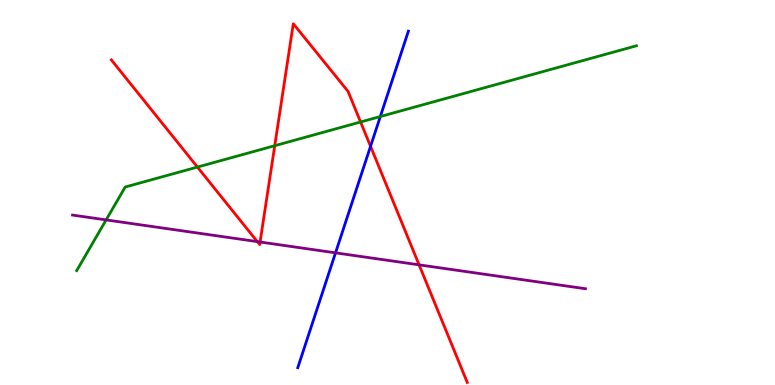[{'lines': ['blue', 'red'], 'intersections': [{'x': 4.78, 'y': 6.2}]}, {'lines': ['green', 'red'], 'intersections': [{'x': 2.55, 'y': 5.66}, {'x': 3.55, 'y': 6.22}, {'x': 4.65, 'y': 6.83}]}, {'lines': ['purple', 'red'], 'intersections': [{'x': 3.32, 'y': 3.72}, {'x': 3.36, 'y': 3.71}, {'x': 5.41, 'y': 3.12}]}, {'lines': ['blue', 'green'], 'intersections': [{'x': 4.91, 'y': 6.97}]}, {'lines': ['blue', 'purple'], 'intersections': [{'x': 4.33, 'y': 3.43}]}, {'lines': ['green', 'purple'], 'intersections': [{'x': 1.37, 'y': 4.29}]}]